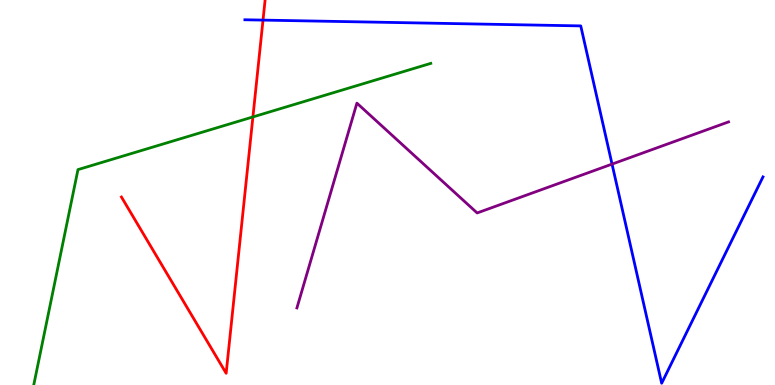[{'lines': ['blue', 'red'], 'intersections': [{'x': 3.39, 'y': 9.48}]}, {'lines': ['green', 'red'], 'intersections': [{'x': 3.26, 'y': 6.96}]}, {'lines': ['purple', 'red'], 'intersections': []}, {'lines': ['blue', 'green'], 'intersections': []}, {'lines': ['blue', 'purple'], 'intersections': [{'x': 7.9, 'y': 5.74}]}, {'lines': ['green', 'purple'], 'intersections': []}]